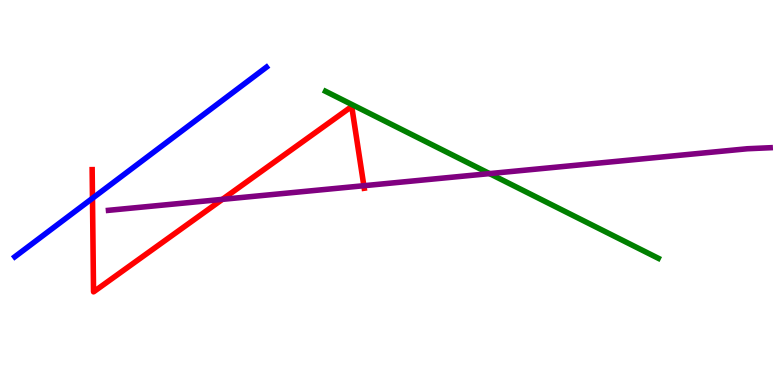[{'lines': ['blue', 'red'], 'intersections': [{'x': 1.19, 'y': 4.85}]}, {'lines': ['green', 'red'], 'intersections': []}, {'lines': ['purple', 'red'], 'intersections': [{'x': 2.87, 'y': 4.82}, {'x': 4.69, 'y': 5.18}]}, {'lines': ['blue', 'green'], 'intersections': []}, {'lines': ['blue', 'purple'], 'intersections': []}, {'lines': ['green', 'purple'], 'intersections': [{'x': 6.32, 'y': 5.49}]}]